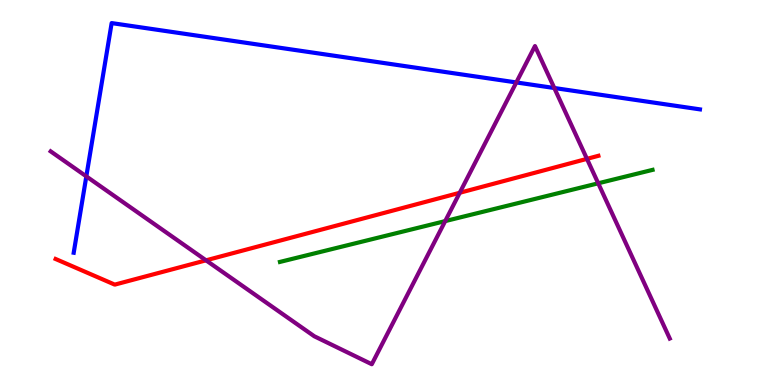[{'lines': ['blue', 'red'], 'intersections': []}, {'lines': ['green', 'red'], 'intersections': []}, {'lines': ['purple', 'red'], 'intersections': [{'x': 2.66, 'y': 3.24}, {'x': 5.93, 'y': 4.99}, {'x': 7.57, 'y': 5.87}]}, {'lines': ['blue', 'green'], 'intersections': []}, {'lines': ['blue', 'purple'], 'intersections': [{'x': 1.11, 'y': 5.42}, {'x': 6.66, 'y': 7.86}, {'x': 7.15, 'y': 7.71}]}, {'lines': ['green', 'purple'], 'intersections': [{'x': 5.74, 'y': 4.26}, {'x': 7.72, 'y': 5.24}]}]